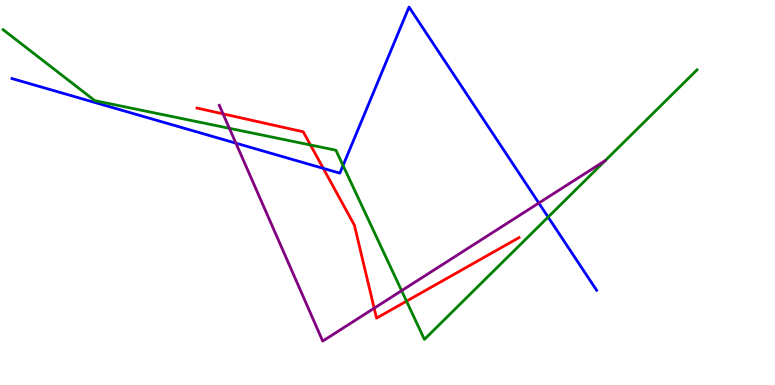[{'lines': ['blue', 'red'], 'intersections': [{'x': 4.17, 'y': 5.63}]}, {'lines': ['green', 'red'], 'intersections': [{'x': 4.01, 'y': 6.23}, {'x': 5.25, 'y': 2.18}]}, {'lines': ['purple', 'red'], 'intersections': [{'x': 2.88, 'y': 7.04}, {'x': 4.83, 'y': 1.99}]}, {'lines': ['blue', 'green'], 'intersections': [{'x': 4.43, 'y': 5.7}, {'x': 7.07, 'y': 4.36}]}, {'lines': ['blue', 'purple'], 'intersections': [{'x': 3.04, 'y': 6.28}, {'x': 6.95, 'y': 4.73}]}, {'lines': ['green', 'purple'], 'intersections': [{'x': 2.96, 'y': 6.67}, {'x': 5.18, 'y': 2.45}]}]